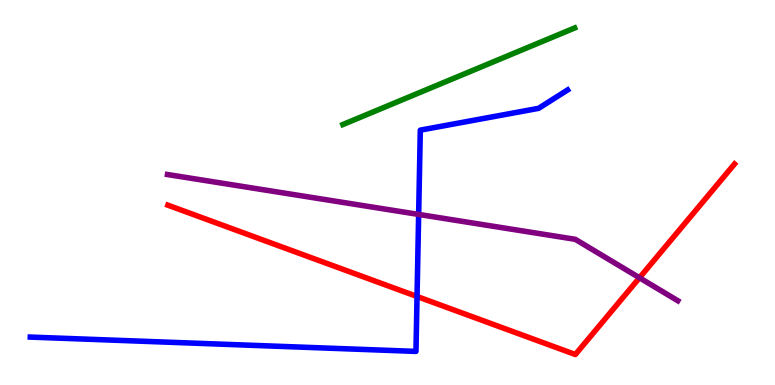[{'lines': ['blue', 'red'], 'intersections': [{'x': 5.38, 'y': 2.3}]}, {'lines': ['green', 'red'], 'intersections': []}, {'lines': ['purple', 'red'], 'intersections': [{'x': 8.25, 'y': 2.79}]}, {'lines': ['blue', 'green'], 'intersections': []}, {'lines': ['blue', 'purple'], 'intersections': [{'x': 5.4, 'y': 4.43}]}, {'lines': ['green', 'purple'], 'intersections': []}]